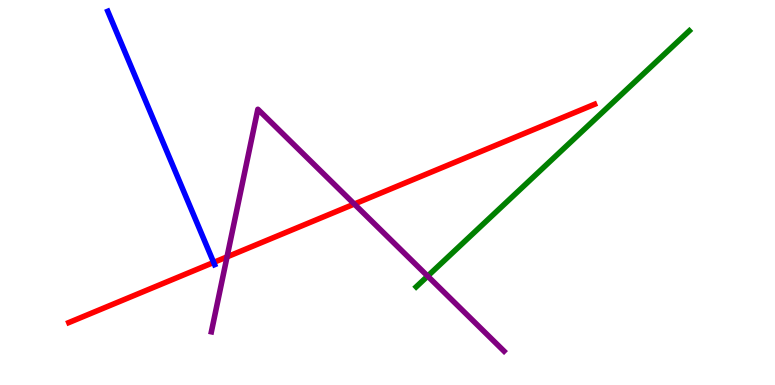[{'lines': ['blue', 'red'], 'intersections': [{'x': 2.76, 'y': 3.18}]}, {'lines': ['green', 'red'], 'intersections': []}, {'lines': ['purple', 'red'], 'intersections': [{'x': 2.93, 'y': 3.33}, {'x': 4.57, 'y': 4.7}]}, {'lines': ['blue', 'green'], 'intersections': []}, {'lines': ['blue', 'purple'], 'intersections': []}, {'lines': ['green', 'purple'], 'intersections': [{'x': 5.52, 'y': 2.83}]}]